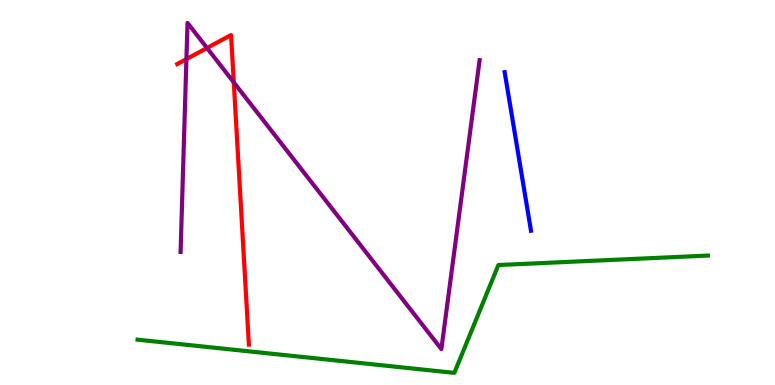[{'lines': ['blue', 'red'], 'intersections': []}, {'lines': ['green', 'red'], 'intersections': []}, {'lines': ['purple', 'red'], 'intersections': [{'x': 2.41, 'y': 8.46}, {'x': 2.67, 'y': 8.75}, {'x': 3.02, 'y': 7.86}]}, {'lines': ['blue', 'green'], 'intersections': []}, {'lines': ['blue', 'purple'], 'intersections': []}, {'lines': ['green', 'purple'], 'intersections': []}]